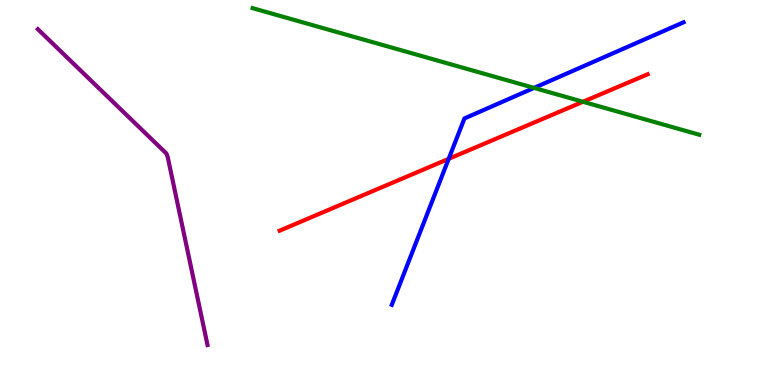[{'lines': ['blue', 'red'], 'intersections': [{'x': 5.79, 'y': 5.87}]}, {'lines': ['green', 'red'], 'intersections': [{'x': 7.52, 'y': 7.36}]}, {'lines': ['purple', 'red'], 'intersections': []}, {'lines': ['blue', 'green'], 'intersections': [{'x': 6.89, 'y': 7.72}]}, {'lines': ['blue', 'purple'], 'intersections': []}, {'lines': ['green', 'purple'], 'intersections': []}]